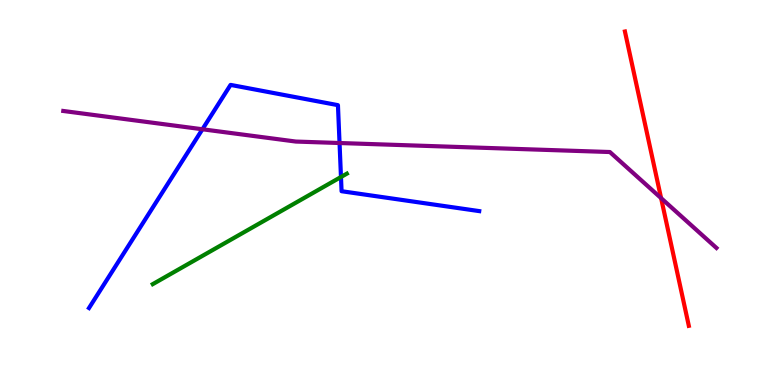[{'lines': ['blue', 'red'], 'intersections': []}, {'lines': ['green', 'red'], 'intersections': []}, {'lines': ['purple', 'red'], 'intersections': [{'x': 8.53, 'y': 4.85}]}, {'lines': ['blue', 'green'], 'intersections': [{'x': 4.4, 'y': 5.4}]}, {'lines': ['blue', 'purple'], 'intersections': [{'x': 2.61, 'y': 6.64}, {'x': 4.38, 'y': 6.29}]}, {'lines': ['green', 'purple'], 'intersections': []}]